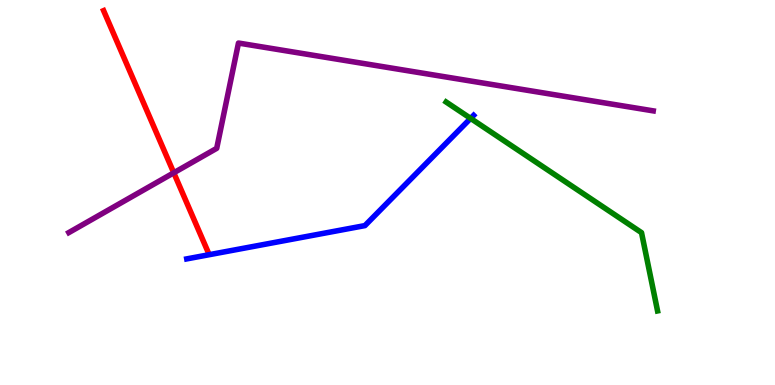[{'lines': ['blue', 'red'], 'intersections': []}, {'lines': ['green', 'red'], 'intersections': []}, {'lines': ['purple', 'red'], 'intersections': [{'x': 2.24, 'y': 5.51}]}, {'lines': ['blue', 'green'], 'intersections': [{'x': 6.07, 'y': 6.92}]}, {'lines': ['blue', 'purple'], 'intersections': []}, {'lines': ['green', 'purple'], 'intersections': []}]